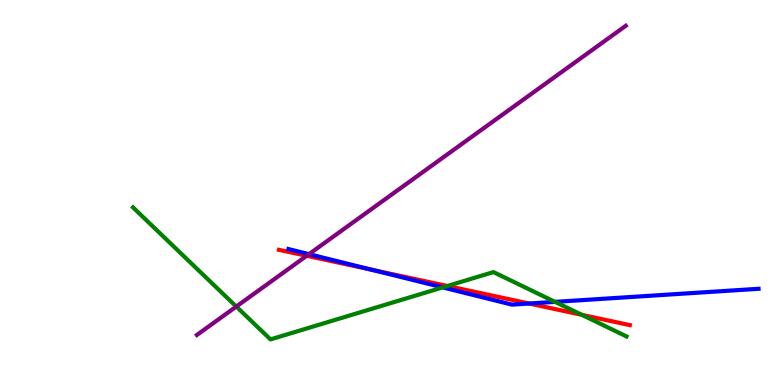[{'lines': ['blue', 'red'], 'intersections': [{'x': 4.79, 'y': 2.99}, {'x': 6.83, 'y': 2.12}]}, {'lines': ['green', 'red'], 'intersections': [{'x': 5.77, 'y': 2.57}, {'x': 7.51, 'y': 1.82}]}, {'lines': ['purple', 'red'], 'intersections': [{'x': 3.96, 'y': 3.36}]}, {'lines': ['blue', 'green'], 'intersections': [{'x': 5.71, 'y': 2.53}, {'x': 7.16, 'y': 2.16}]}, {'lines': ['blue', 'purple'], 'intersections': [{'x': 3.99, 'y': 3.4}]}, {'lines': ['green', 'purple'], 'intersections': [{'x': 3.05, 'y': 2.04}]}]